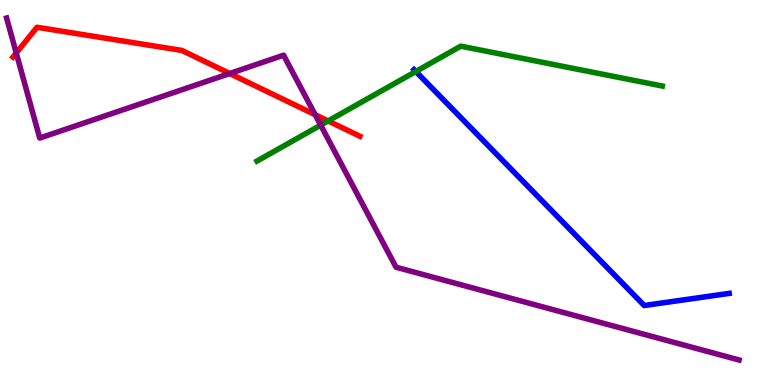[{'lines': ['blue', 'red'], 'intersections': []}, {'lines': ['green', 'red'], 'intersections': [{'x': 4.23, 'y': 6.86}]}, {'lines': ['purple', 'red'], 'intersections': [{'x': 0.21, 'y': 8.62}, {'x': 2.96, 'y': 8.09}, {'x': 4.07, 'y': 7.02}]}, {'lines': ['blue', 'green'], 'intersections': [{'x': 5.37, 'y': 8.14}]}, {'lines': ['blue', 'purple'], 'intersections': []}, {'lines': ['green', 'purple'], 'intersections': [{'x': 4.14, 'y': 6.75}]}]